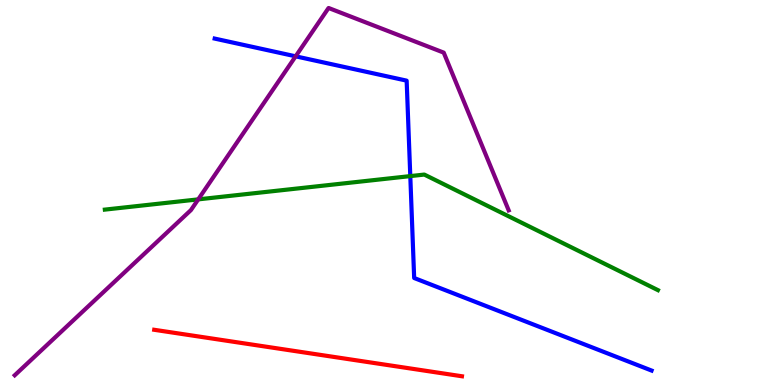[{'lines': ['blue', 'red'], 'intersections': []}, {'lines': ['green', 'red'], 'intersections': []}, {'lines': ['purple', 'red'], 'intersections': []}, {'lines': ['blue', 'green'], 'intersections': [{'x': 5.29, 'y': 5.43}]}, {'lines': ['blue', 'purple'], 'intersections': [{'x': 3.81, 'y': 8.54}]}, {'lines': ['green', 'purple'], 'intersections': [{'x': 2.56, 'y': 4.82}]}]